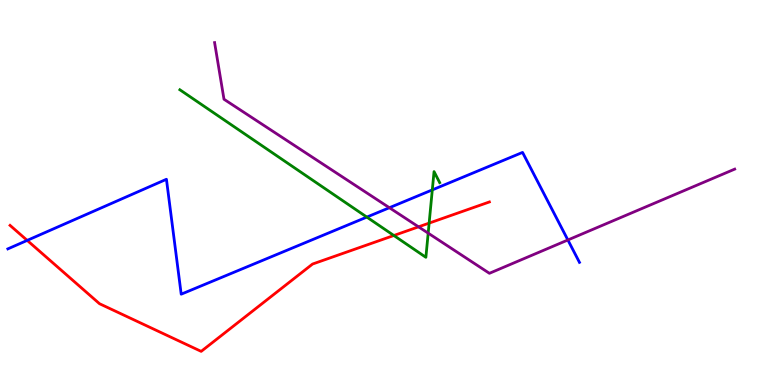[{'lines': ['blue', 'red'], 'intersections': [{'x': 0.351, 'y': 3.76}]}, {'lines': ['green', 'red'], 'intersections': [{'x': 5.08, 'y': 3.88}, {'x': 5.54, 'y': 4.2}]}, {'lines': ['purple', 'red'], 'intersections': [{'x': 5.4, 'y': 4.11}]}, {'lines': ['blue', 'green'], 'intersections': [{'x': 4.73, 'y': 4.36}, {'x': 5.58, 'y': 5.07}]}, {'lines': ['blue', 'purple'], 'intersections': [{'x': 5.02, 'y': 4.6}, {'x': 7.33, 'y': 3.77}]}, {'lines': ['green', 'purple'], 'intersections': [{'x': 5.52, 'y': 3.94}]}]